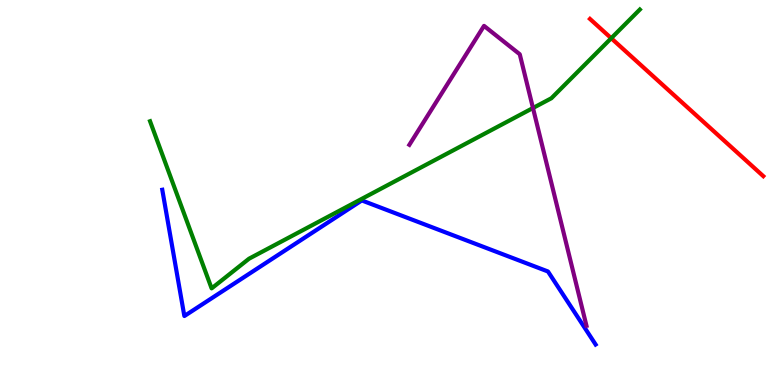[{'lines': ['blue', 'red'], 'intersections': []}, {'lines': ['green', 'red'], 'intersections': [{'x': 7.89, 'y': 9.01}]}, {'lines': ['purple', 'red'], 'intersections': []}, {'lines': ['blue', 'green'], 'intersections': []}, {'lines': ['blue', 'purple'], 'intersections': []}, {'lines': ['green', 'purple'], 'intersections': [{'x': 6.88, 'y': 7.19}]}]